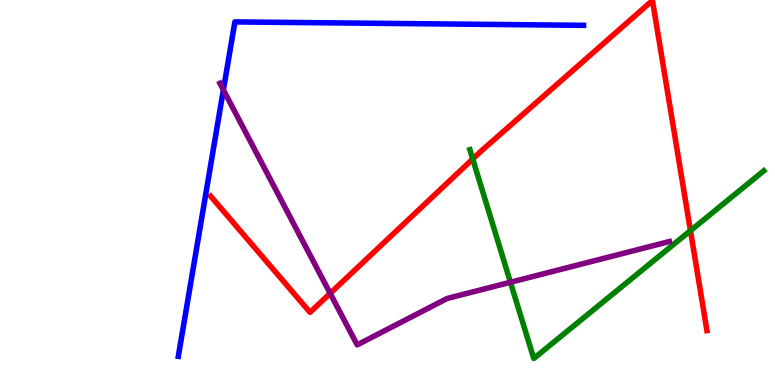[{'lines': ['blue', 'red'], 'intersections': []}, {'lines': ['green', 'red'], 'intersections': [{'x': 6.1, 'y': 5.87}, {'x': 8.91, 'y': 4.01}]}, {'lines': ['purple', 'red'], 'intersections': [{'x': 4.26, 'y': 2.38}]}, {'lines': ['blue', 'green'], 'intersections': []}, {'lines': ['blue', 'purple'], 'intersections': [{'x': 2.88, 'y': 7.67}]}, {'lines': ['green', 'purple'], 'intersections': [{'x': 6.59, 'y': 2.67}]}]